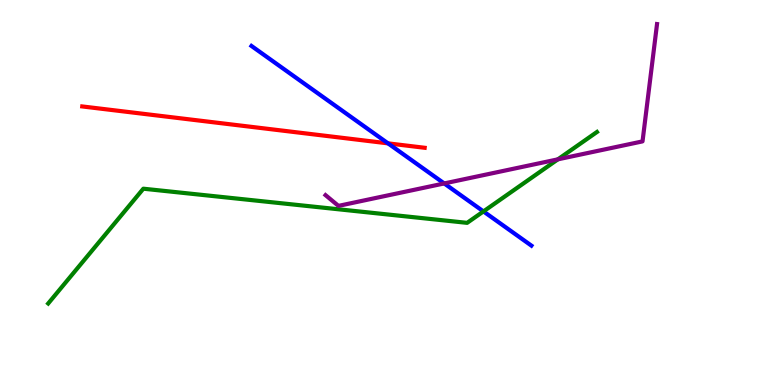[{'lines': ['blue', 'red'], 'intersections': [{'x': 5.01, 'y': 6.28}]}, {'lines': ['green', 'red'], 'intersections': []}, {'lines': ['purple', 'red'], 'intersections': []}, {'lines': ['blue', 'green'], 'intersections': [{'x': 6.24, 'y': 4.51}]}, {'lines': ['blue', 'purple'], 'intersections': [{'x': 5.73, 'y': 5.24}]}, {'lines': ['green', 'purple'], 'intersections': [{'x': 7.2, 'y': 5.86}]}]